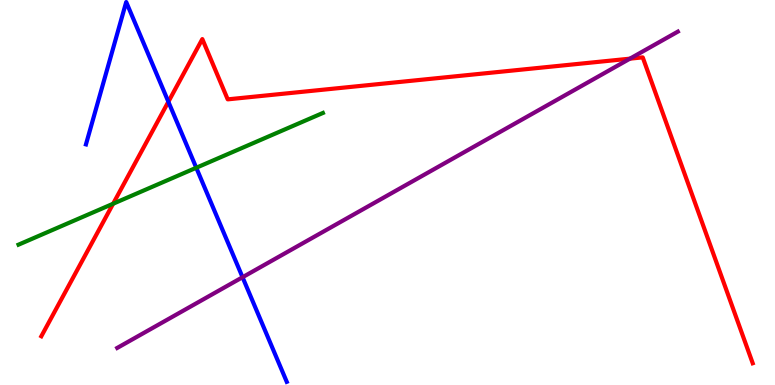[{'lines': ['blue', 'red'], 'intersections': [{'x': 2.17, 'y': 7.36}]}, {'lines': ['green', 'red'], 'intersections': [{'x': 1.46, 'y': 4.71}]}, {'lines': ['purple', 'red'], 'intersections': [{'x': 8.13, 'y': 8.48}]}, {'lines': ['blue', 'green'], 'intersections': [{'x': 2.53, 'y': 5.64}]}, {'lines': ['blue', 'purple'], 'intersections': [{'x': 3.13, 'y': 2.8}]}, {'lines': ['green', 'purple'], 'intersections': []}]